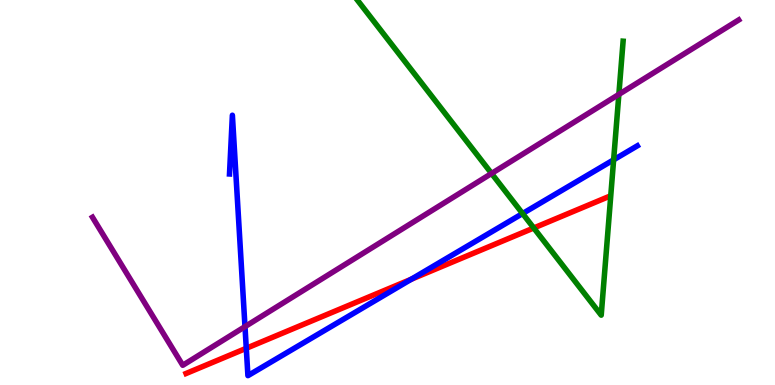[{'lines': ['blue', 'red'], 'intersections': [{'x': 3.18, 'y': 0.954}, {'x': 5.31, 'y': 2.75}]}, {'lines': ['green', 'red'], 'intersections': [{'x': 6.89, 'y': 4.08}]}, {'lines': ['purple', 'red'], 'intersections': []}, {'lines': ['blue', 'green'], 'intersections': [{'x': 6.74, 'y': 4.45}, {'x': 7.92, 'y': 5.85}]}, {'lines': ['blue', 'purple'], 'intersections': [{'x': 3.16, 'y': 1.52}]}, {'lines': ['green', 'purple'], 'intersections': [{'x': 6.34, 'y': 5.49}, {'x': 7.99, 'y': 7.55}]}]